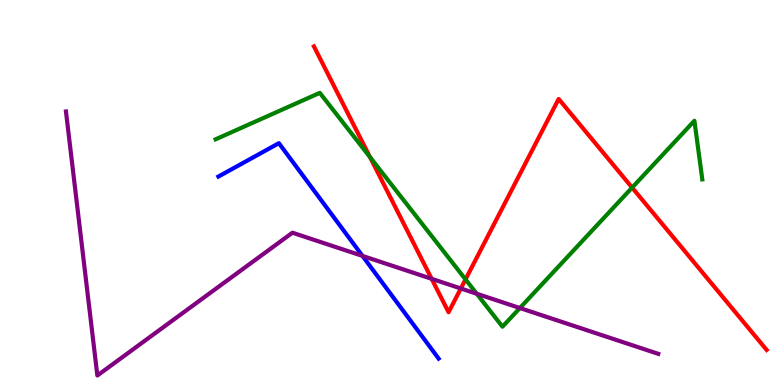[{'lines': ['blue', 'red'], 'intersections': []}, {'lines': ['green', 'red'], 'intersections': [{'x': 4.77, 'y': 5.92}, {'x': 6.01, 'y': 2.74}, {'x': 8.16, 'y': 5.13}]}, {'lines': ['purple', 'red'], 'intersections': [{'x': 5.57, 'y': 2.76}, {'x': 5.95, 'y': 2.51}]}, {'lines': ['blue', 'green'], 'intersections': []}, {'lines': ['blue', 'purple'], 'intersections': [{'x': 4.68, 'y': 3.35}]}, {'lines': ['green', 'purple'], 'intersections': [{'x': 6.15, 'y': 2.37}, {'x': 6.71, 'y': 2.0}]}]